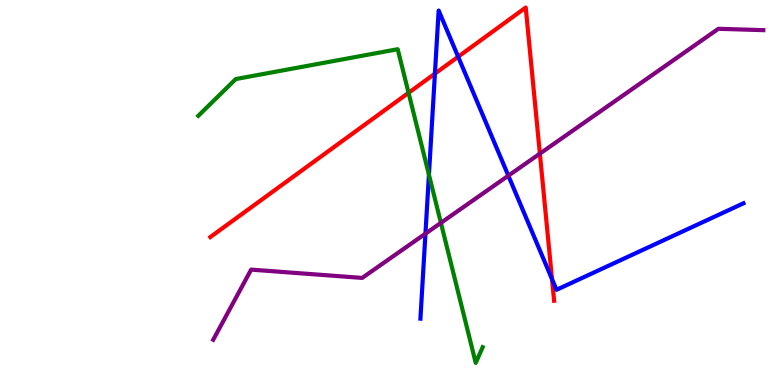[{'lines': ['blue', 'red'], 'intersections': [{'x': 5.61, 'y': 8.09}, {'x': 5.91, 'y': 8.53}, {'x': 7.12, 'y': 2.75}]}, {'lines': ['green', 'red'], 'intersections': [{'x': 5.27, 'y': 7.59}]}, {'lines': ['purple', 'red'], 'intersections': [{'x': 6.97, 'y': 6.01}]}, {'lines': ['blue', 'green'], 'intersections': [{'x': 5.53, 'y': 5.46}]}, {'lines': ['blue', 'purple'], 'intersections': [{'x': 5.49, 'y': 3.93}, {'x': 6.56, 'y': 5.44}]}, {'lines': ['green', 'purple'], 'intersections': [{'x': 5.69, 'y': 4.21}]}]